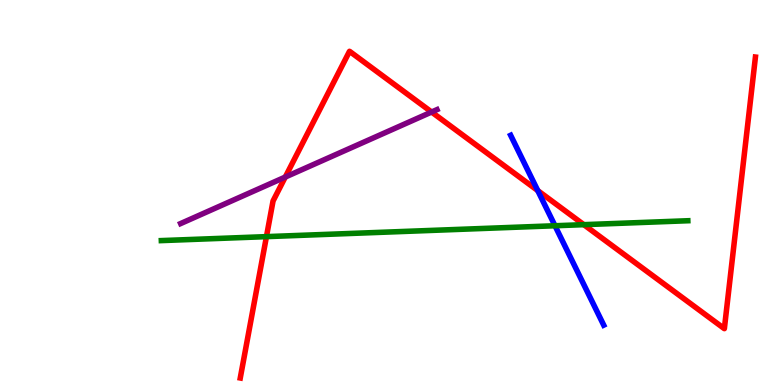[{'lines': ['blue', 'red'], 'intersections': [{'x': 6.94, 'y': 5.05}]}, {'lines': ['green', 'red'], 'intersections': [{'x': 3.44, 'y': 3.85}, {'x': 7.53, 'y': 4.16}]}, {'lines': ['purple', 'red'], 'intersections': [{'x': 3.68, 'y': 5.4}, {'x': 5.57, 'y': 7.09}]}, {'lines': ['blue', 'green'], 'intersections': [{'x': 7.16, 'y': 4.14}]}, {'lines': ['blue', 'purple'], 'intersections': []}, {'lines': ['green', 'purple'], 'intersections': []}]